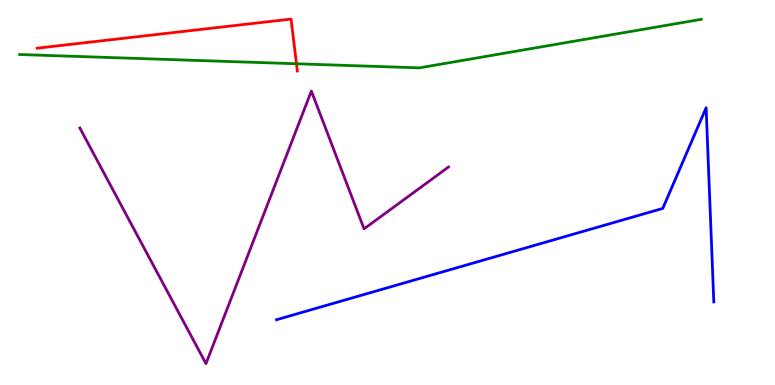[{'lines': ['blue', 'red'], 'intersections': []}, {'lines': ['green', 'red'], 'intersections': [{'x': 3.83, 'y': 8.34}]}, {'lines': ['purple', 'red'], 'intersections': []}, {'lines': ['blue', 'green'], 'intersections': []}, {'lines': ['blue', 'purple'], 'intersections': []}, {'lines': ['green', 'purple'], 'intersections': []}]